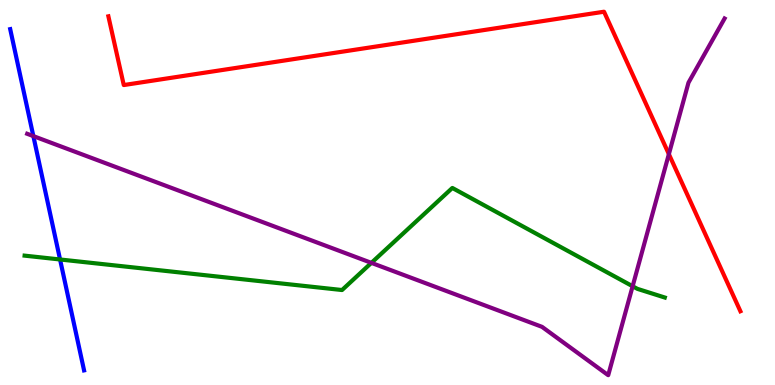[{'lines': ['blue', 'red'], 'intersections': []}, {'lines': ['green', 'red'], 'intersections': []}, {'lines': ['purple', 'red'], 'intersections': [{'x': 8.63, 'y': 6.0}]}, {'lines': ['blue', 'green'], 'intersections': [{'x': 0.775, 'y': 3.26}]}, {'lines': ['blue', 'purple'], 'intersections': [{'x': 0.43, 'y': 6.46}]}, {'lines': ['green', 'purple'], 'intersections': [{'x': 4.79, 'y': 3.17}, {'x': 8.16, 'y': 2.56}]}]